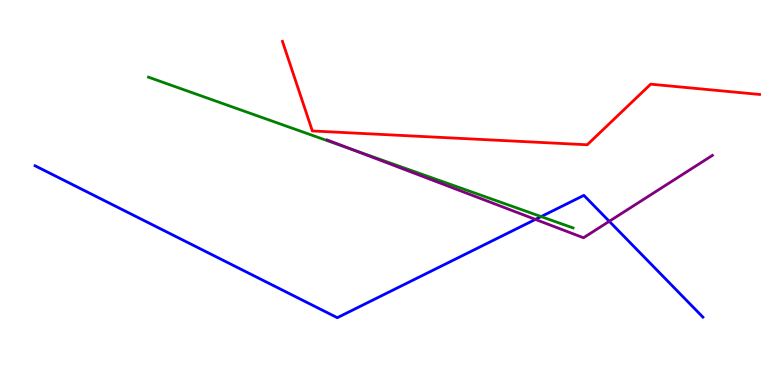[{'lines': ['blue', 'red'], 'intersections': []}, {'lines': ['green', 'red'], 'intersections': []}, {'lines': ['purple', 'red'], 'intersections': []}, {'lines': ['blue', 'green'], 'intersections': [{'x': 6.98, 'y': 4.37}]}, {'lines': ['blue', 'purple'], 'intersections': [{'x': 6.91, 'y': 4.3}, {'x': 7.86, 'y': 4.25}]}, {'lines': ['green', 'purple'], 'intersections': [{'x': 4.54, 'y': 6.12}]}]